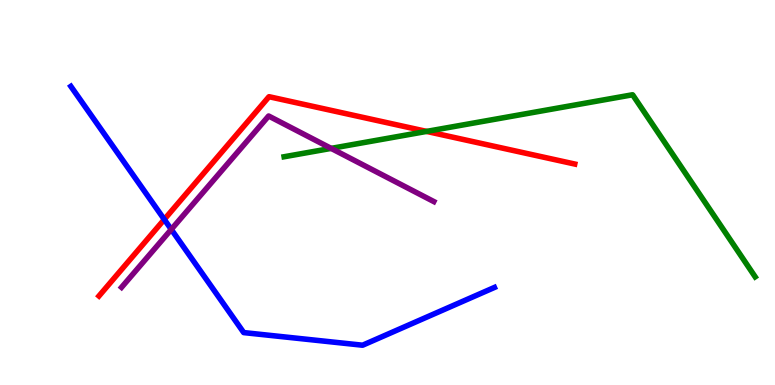[{'lines': ['blue', 'red'], 'intersections': [{'x': 2.12, 'y': 4.3}]}, {'lines': ['green', 'red'], 'intersections': [{'x': 5.5, 'y': 6.59}]}, {'lines': ['purple', 'red'], 'intersections': []}, {'lines': ['blue', 'green'], 'intersections': []}, {'lines': ['blue', 'purple'], 'intersections': [{'x': 2.21, 'y': 4.04}]}, {'lines': ['green', 'purple'], 'intersections': [{'x': 4.27, 'y': 6.15}]}]